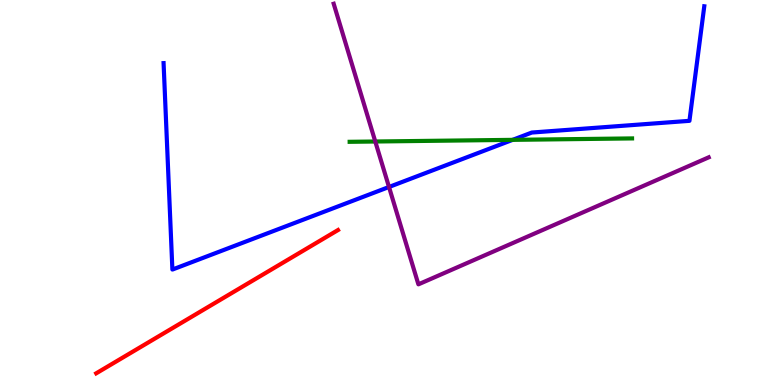[{'lines': ['blue', 'red'], 'intersections': []}, {'lines': ['green', 'red'], 'intersections': []}, {'lines': ['purple', 'red'], 'intersections': []}, {'lines': ['blue', 'green'], 'intersections': [{'x': 6.61, 'y': 6.37}]}, {'lines': ['blue', 'purple'], 'intersections': [{'x': 5.02, 'y': 5.14}]}, {'lines': ['green', 'purple'], 'intersections': [{'x': 4.84, 'y': 6.32}]}]